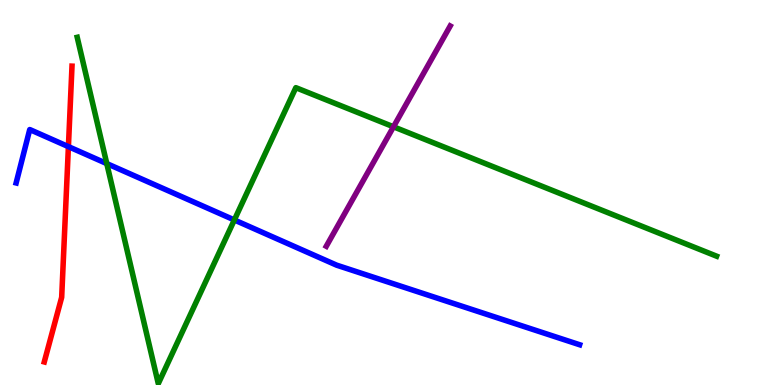[{'lines': ['blue', 'red'], 'intersections': [{'x': 0.883, 'y': 6.19}]}, {'lines': ['green', 'red'], 'intersections': []}, {'lines': ['purple', 'red'], 'intersections': []}, {'lines': ['blue', 'green'], 'intersections': [{'x': 1.38, 'y': 5.75}, {'x': 3.02, 'y': 4.29}]}, {'lines': ['blue', 'purple'], 'intersections': []}, {'lines': ['green', 'purple'], 'intersections': [{'x': 5.08, 'y': 6.71}]}]